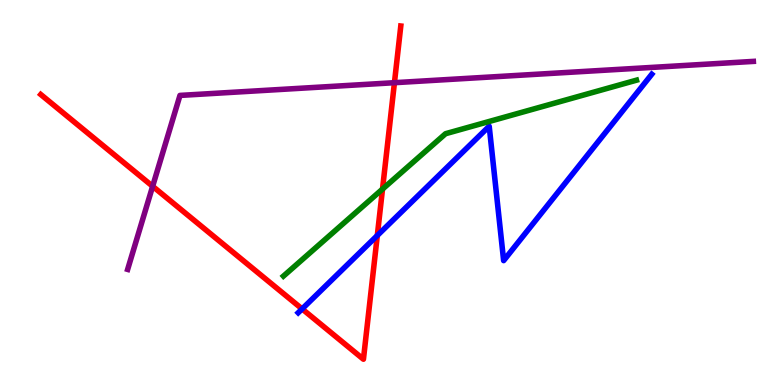[{'lines': ['blue', 'red'], 'intersections': [{'x': 3.9, 'y': 1.98}, {'x': 4.87, 'y': 3.88}]}, {'lines': ['green', 'red'], 'intersections': [{'x': 4.94, 'y': 5.09}]}, {'lines': ['purple', 'red'], 'intersections': [{'x': 1.97, 'y': 5.16}, {'x': 5.09, 'y': 7.85}]}, {'lines': ['blue', 'green'], 'intersections': []}, {'lines': ['blue', 'purple'], 'intersections': []}, {'lines': ['green', 'purple'], 'intersections': []}]